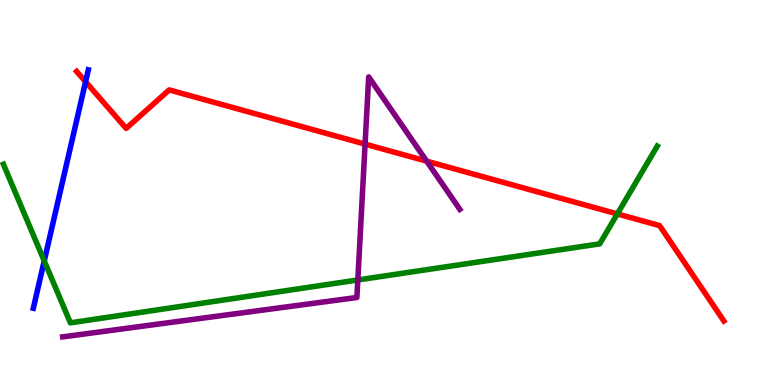[{'lines': ['blue', 'red'], 'intersections': [{'x': 1.1, 'y': 7.88}]}, {'lines': ['green', 'red'], 'intersections': [{'x': 7.97, 'y': 4.44}]}, {'lines': ['purple', 'red'], 'intersections': [{'x': 4.71, 'y': 6.26}, {'x': 5.51, 'y': 5.81}]}, {'lines': ['blue', 'green'], 'intersections': [{'x': 0.571, 'y': 3.22}]}, {'lines': ['blue', 'purple'], 'intersections': []}, {'lines': ['green', 'purple'], 'intersections': [{'x': 4.62, 'y': 2.73}]}]